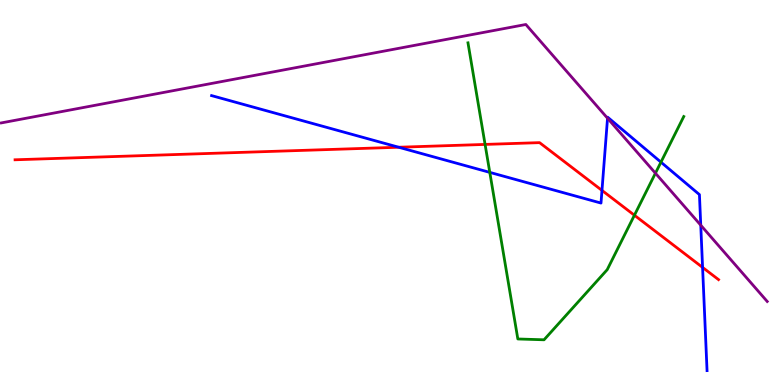[{'lines': ['blue', 'red'], 'intersections': [{'x': 5.14, 'y': 6.18}, {'x': 7.77, 'y': 5.05}, {'x': 9.07, 'y': 3.05}]}, {'lines': ['green', 'red'], 'intersections': [{'x': 6.26, 'y': 6.25}, {'x': 8.19, 'y': 4.41}]}, {'lines': ['purple', 'red'], 'intersections': []}, {'lines': ['blue', 'green'], 'intersections': [{'x': 6.32, 'y': 5.52}, {'x': 8.53, 'y': 5.79}]}, {'lines': ['blue', 'purple'], 'intersections': [{'x': 7.84, 'y': 6.93}, {'x': 9.04, 'y': 4.15}]}, {'lines': ['green', 'purple'], 'intersections': [{'x': 8.46, 'y': 5.5}]}]